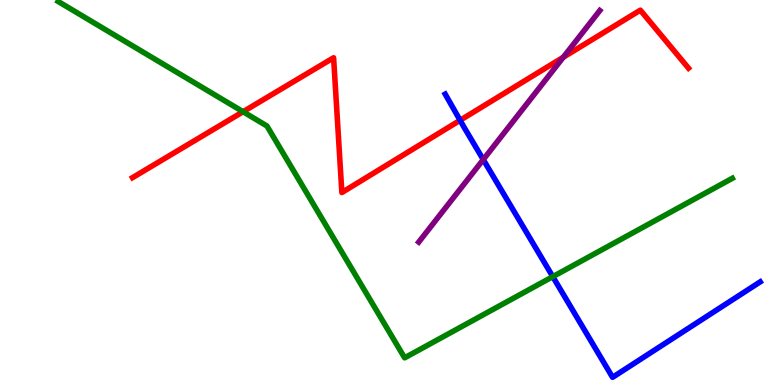[{'lines': ['blue', 'red'], 'intersections': [{'x': 5.94, 'y': 6.88}]}, {'lines': ['green', 'red'], 'intersections': [{'x': 3.14, 'y': 7.1}]}, {'lines': ['purple', 'red'], 'intersections': [{'x': 7.27, 'y': 8.51}]}, {'lines': ['blue', 'green'], 'intersections': [{'x': 7.13, 'y': 2.81}]}, {'lines': ['blue', 'purple'], 'intersections': [{'x': 6.24, 'y': 5.85}]}, {'lines': ['green', 'purple'], 'intersections': []}]